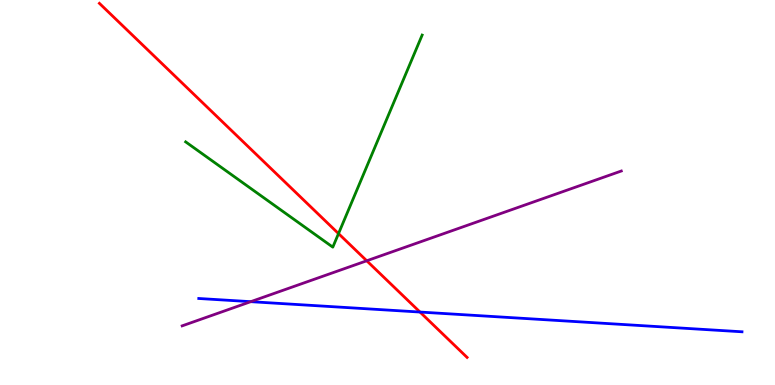[{'lines': ['blue', 'red'], 'intersections': [{'x': 5.42, 'y': 1.89}]}, {'lines': ['green', 'red'], 'intersections': [{'x': 4.37, 'y': 3.93}]}, {'lines': ['purple', 'red'], 'intersections': [{'x': 4.73, 'y': 3.23}]}, {'lines': ['blue', 'green'], 'intersections': []}, {'lines': ['blue', 'purple'], 'intersections': [{'x': 3.24, 'y': 2.16}]}, {'lines': ['green', 'purple'], 'intersections': []}]